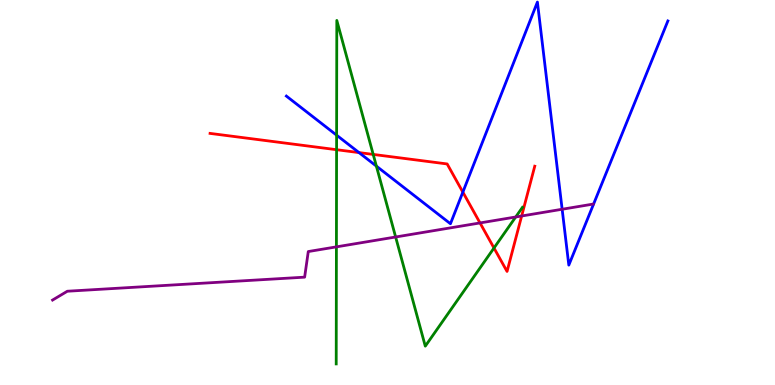[{'lines': ['blue', 'red'], 'intersections': [{'x': 4.63, 'y': 6.04}, {'x': 5.97, 'y': 5.01}]}, {'lines': ['green', 'red'], 'intersections': [{'x': 4.34, 'y': 6.11}, {'x': 4.82, 'y': 5.99}, {'x': 6.37, 'y': 3.56}]}, {'lines': ['purple', 'red'], 'intersections': [{'x': 6.19, 'y': 4.21}, {'x': 6.73, 'y': 4.39}]}, {'lines': ['blue', 'green'], 'intersections': [{'x': 4.34, 'y': 6.49}, {'x': 4.86, 'y': 5.69}]}, {'lines': ['blue', 'purple'], 'intersections': [{'x': 7.25, 'y': 4.56}]}, {'lines': ['green', 'purple'], 'intersections': [{'x': 4.34, 'y': 3.59}, {'x': 5.1, 'y': 3.84}, {'x': 6.65, 'y': 4.36}]}]